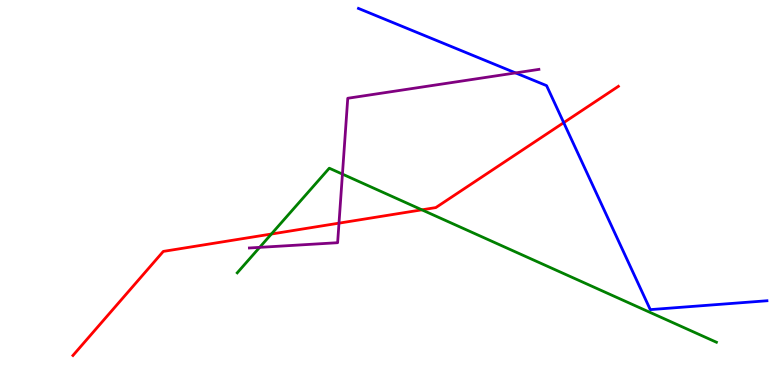[{'lines': ['blue', 'red'], 'intersections': [{'x': 7.27, 'y': 6.81}]}, {'lines': ['green', 'red'], 'intersections': [{'x': 3.5, 'y': 3.92}, {'x': 5.44, 'y': 4.55}]}, {'lines': ['purple', 'red'], 'intersections': [{'x': 4.37, 'y': 4.2}]}, {'lines': ['blue', 'green'], 'intersections': []}, {'lines': ['blue', 'purple'], 'intersections': [{'x': 6.65, 'y': 8.11}]}, {'lines': ['green', 'purple'], 'intersections': [{'x': 3.35, 'y': 3.57}, {'x': 4.42, 'y': 5.48}]}]